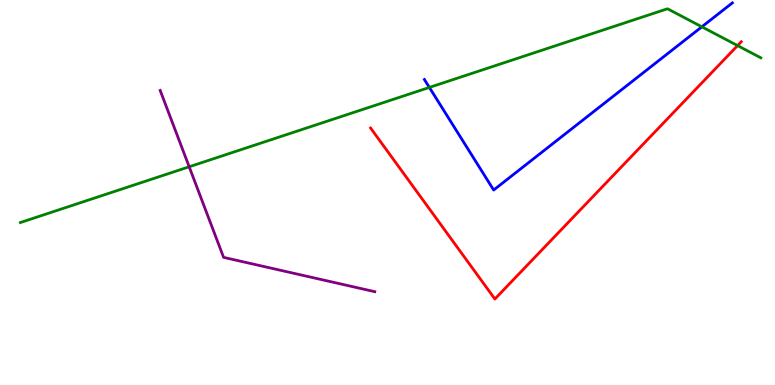[{'lines': ['blue', 'red'], 'intersections': []}, {'lines': ['green', 'red'], 'intersections': [{'x': 9.52, 'y': 8.82}]}, {'lines': ['purple', 'red'], 'intersections': []}, {'lines': ['blue', 'green'], 'intersections': [{'x': 5.54, 'y': 7.73}, {'x': 9.06, 'y': 9.3}]}, {'lines': ['blue', 'purple'], 'intersections': []}, {'lines': ['green', 'purple'], 'intersections': [{'x': 2.44, 'y': 5.67}]}]